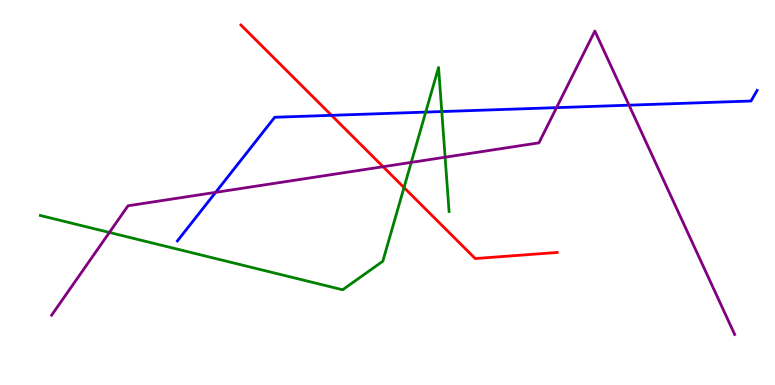[{'lines': ['blue', 'red'], 'intersections': [{'x': 4.28, 'y': 7.0}]}, {'lines': ['green', 'red'], 'intersections': [{'x': 5.21, 'y': 5.13}]}, {'lines': ['purple', 'red'], 'intersections': [{'x': 4.94, 'y': 5.67}]}, {'lines': ['blue', 'green'], 'intersections': [{'x': 5.49, 'y': 7.09}, {'x': 5.7, 'y': 7.1}]}, {'lines': ['blue', 'purple'], 'intersections': [{'x': 2.78, 'y': 5.0}, {'x': 7.18, 'y': 7.2}, {'x': 8.12, 'y': 7.27}]}, {'lines': ['green', 'purple'], 'intersections': [{'x': 1.41, 'y': 3.96}, {'x': 5.31, 'y': 5.78}, {'x': 5.74, 'y': 5.92}]}]